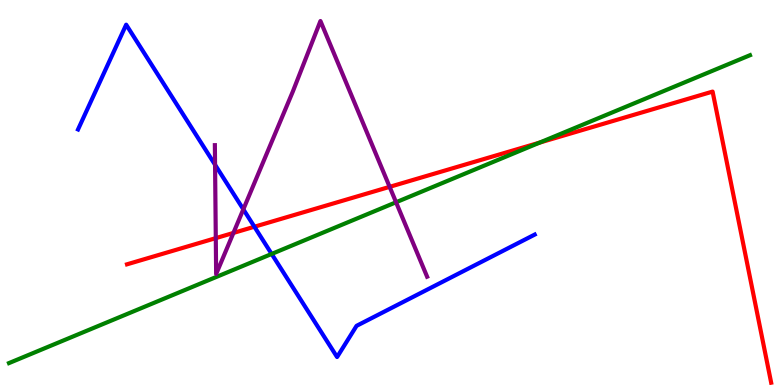[{'lines': ['blue', 'red'], 'intersections': [{'x': 3.28, 'y': 4.11}]}, {'lines': ['green', 'red'], 'intersections': [{'x': 6.96, 'y': 6.3}]}, {'lines': ['purple', 'red'], 'intersections': [{'x': 2.78, 'y': 3.81}, {'x': 3.01, 'y': 3.95}, {'x': 5.03, 'y': 5.15}]}, {'lines': ['blue', 'green'], 'intersections': [{'x': 3.51, 'y': 3.4}]}, {'lines': ['blue', 'purple'], 'intersections': [{'x': 2.77, 'y': 5.72}, {'x': 3.14, 'y': 4.56}]}, {'lines': ['green', 'purple'], 'intersections': [{'x': 5.11, 'y': 4.75}]}]